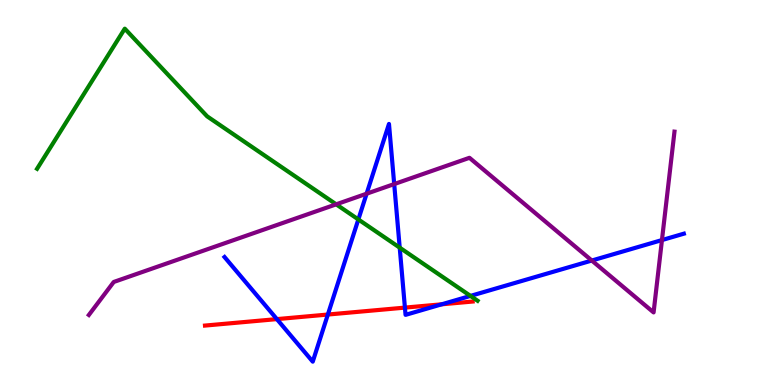[{'lines': ['blue', 'red'], 'intersections': [{'x': 3.57, 'y': 1.71}, {'x': 4.23, 'y': 1.83}, {'x': 5.22, 'y': 2.01}, {'x': 5.7, 'y': 2.1}]}, {'lines': ['green', 'red'], 'intersections': []}, {'lines': ['purple', 'red'], 'intersections': []}, {'lines': ['blue', 'green'], 'intersections': [{'x': 4.62, 'y': 4.3}, {'x': 5.16, 'y': 3.57}, {'x': 6.07, 'y': 2.31}]}, {'lines': ['blue', 'purple'], 'intersections': [{'x': 4.73, 'y': 4.97}, {'x': 5.09, 'y': 5.22}, {'x': 7.64, 'y': 3.23}, {'x': 8.54, 'y': 3.76}]}, {'lines': ['green', 'purple'], 'intersections': [{'x': 4.34, 'y': 4.69}]}]